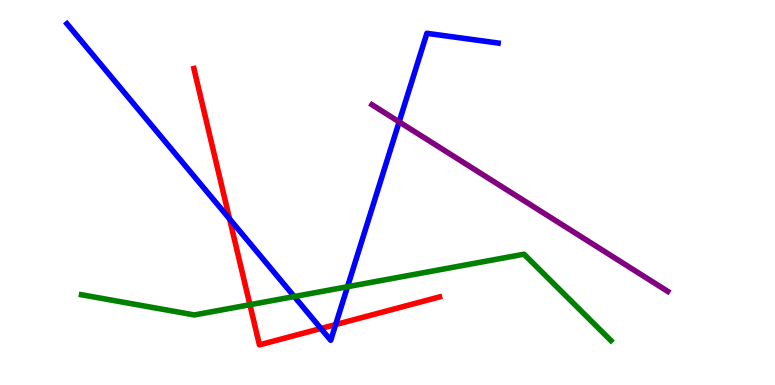[{'lines': ['blue', 'red'], 'intersections': [{'x': 2.96, 'y': 4.32}, {'x': 4.14, 'y': 1.47}, {'x': 4.33, 'y': 1.57}]}, {'lines': ['green', 'red'], 'intersections': [{'x': 3.22, 'y': 2.09}]}, {'lines': ['purple', 'red'], 'intersections': []}, {'lines': ['blue', 'green'], 'intersections': [{'x': 3.8, 'y': 2.3}, {'x': 4.48, 'y': 2.55}]}, {'lines': ['blue', 'purple'], 'intersections': [{'x': 5.15, 'y': 6.83}]}, {'lines': ['green', 'purple'], 'intersections': []}]